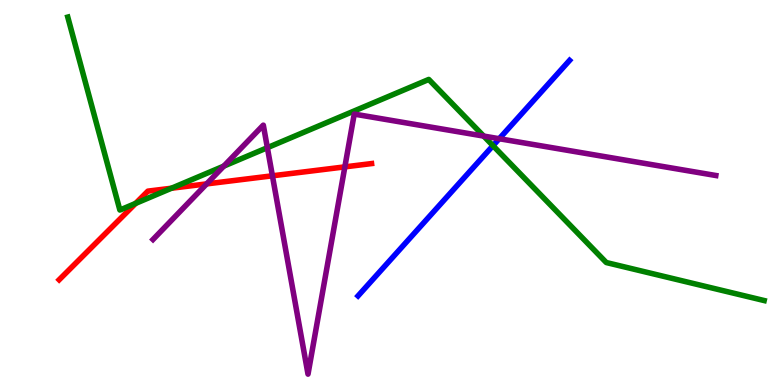[{'lines': ['blue', 'red'], 'intersections': []}, {'lines': ['green', 'red'], 'intersections': [{'x': 1.75, 'y': 4.72}, {'x': 2.21, 'y': 5.11}]}, {'lines': ['purple', 'red'], 'intersections': [{'x': 2.67, 'y': 5.22}, {'x': 3.51, 'y': 5.43}, {'x': 4.45, 'y': 5.67}]}, {'lines': ['blue', 'green'], 'intersections': [{'x': 6.36, 'y': 6.22}]}, {'lines': ['blue', 'purple'], 'intersections': [{'x': 6.44, 'y': 6.4}]}, {'lines': ['green', 'purple'], 'intersections': [{'x': 2.89, 'y': 5.69}, {'x': 3.45, 'y': 6.16}, {'x': 6.24, 'y': 6.47}]}]